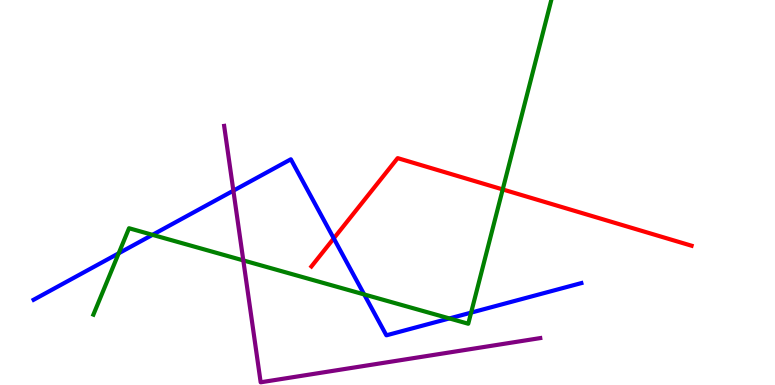[{'lines': ['blue', 'red'], 'intersections': [{'x': 4.31, 'y': 3.81}]}, {'lines': ['green', 'red'], 'intersections': [{'x': 6.49, 'y': 5.08}]}, {'lines': ['purple', 'red'], 'intersections': []}, {'lines': ['blue', 'green'], 'intersections': [{'x': 1.53, 'y': 3.42}, {'x': 1.97, 'y': 3.9}, {'x': 4.7, 'y': 2.35}, {'x': 5.8, 'y': 1.73}, {'x': 6.08, 'y': 1.88}]}, {'lines': ['blue', 'purple'], 'intersections': [{'x': 3.01, 'y': 5.05}]}, {'lines': ['green', 'purple'], 'intersections': [{'x': 3.14, 'y': 3.24}]}]